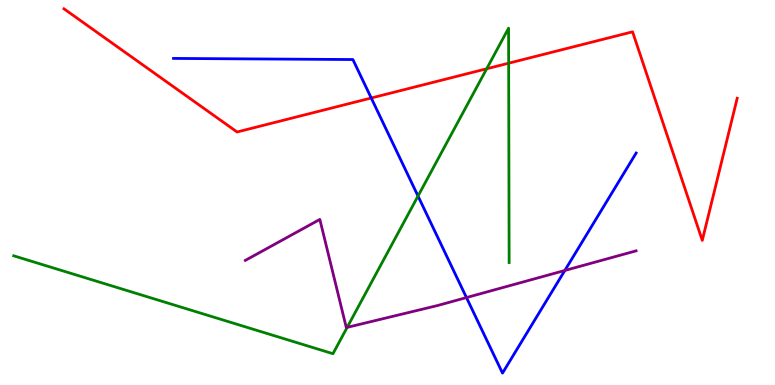[{'lines': ['blue', 'red'], 'intersections': [{'x': 4.79, 'y': 7.45}]}, {'lines': ['green', 'red'], 'intersections': [{'x': 6.28, 'y': 8.21}, {'x': 6.56, 'y': 8.36}]}, {'lines': ['purple', 'red'], 'intersections': []}, {'lines': ['blue', 'green'], 'intersections': [{'x': 5.39, 'y': 4.91}]}, {'lines': ['blue', 'purple'], 'intersections': [{'x': 6.02, 'y': 2.27}, {'x': 7.29, 'y': 2.97}]}, {'lines': ['green', 'purple'], 'intersections': [{'x': 4.48, 'y': 1.5}]}]